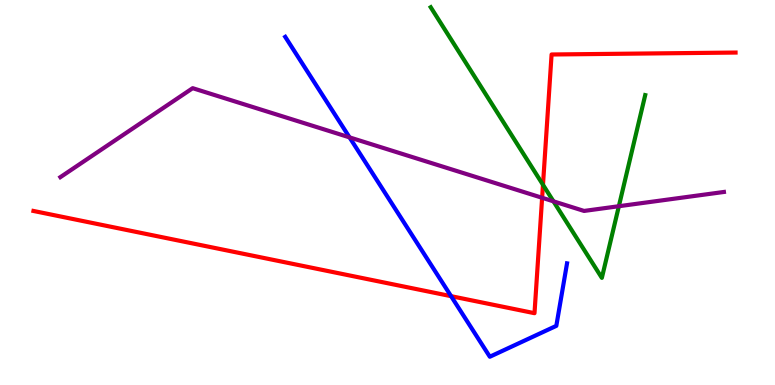[{'lines': ['blue', 'red'], 'intersections': [{'x': 5.82, 'y': 2.31}]}, {'lines': ['green', 'red'], 'intersections': [{'x': 7.01, 'y': 5.2}]}, {'lines': ['purple', 'red'], 'intersections': [{'x': 7.0, 'y': 4.86}]}, {'lines': ['blue', 'green'], 'intersections': []}, {'lines': ['blue', 'purple'], 'intersections': [{'x': 4.51, 'y': 6.43}]}, {'lines': ['green', 'purple'], 'intersections': [{'x': 7.14, 'y': 4.77}, {'x': 7.99, 'y': 4.64}]}]